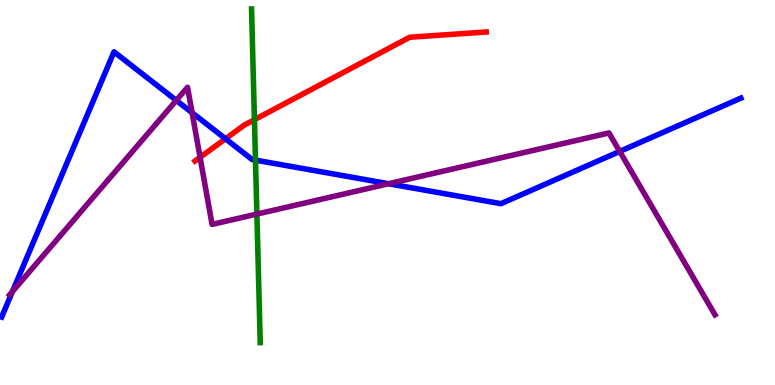[{'lines': ['blue', 'red'], 'intersections': [{'x': 2.91, 'y': 6.4}]}, {'lines': ['green', 'red'], 'intersections': [{'x': 3.28, 'y': 6.89}]}, {'lines': ['purple', 'red'], 'intersections': [{'x': 2.58, 'y': 5.91}]}, {'lines': ['blue', 'green'], 'intersections': [{'x': 3.3, 'y': 5.84}]}, {'lines': ['blue', 'purple'], 'intersections': [{'x': 0.16, 'y': 2.43}, {'x': 2.27, 'y': 7.39}, {'x': 2.48, 'y': 7.07}, {'x': 5.01, 'y': 5.23}, {'x': 8.0, 'y': 6.07}]}, {'lines': ['green', 'purple'], 'intersections': [{'x': 3.31, 'y': 4.44}]}]